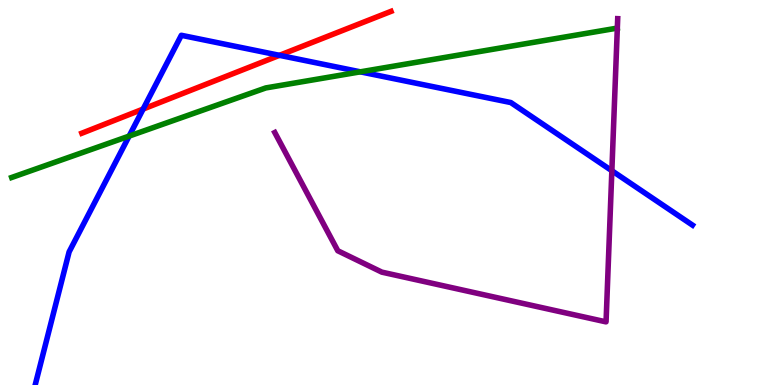[{'lines': ['blue', 'red'], 'intersections': [{'x': 1.85, 'y': 7.17}, {'x': 3.61, 'y': 8.56}]}, {'lines': ['green', 'red'], 'intersections': []}, {'lines': ['purple', 'red'], 'intersections': []}, {'lines': ['blue', 'green'], 'intersections': [{'x': 1.67, 'y': 6.47}, {'x': 4.65, 'y': 8.13}]}, {'lines': ['blue', 'purple'], 'intersections': [{'x': 7.89, 'y': 5.57}]}, {'lines': ['green', 'purple'], 'intersections': []}]